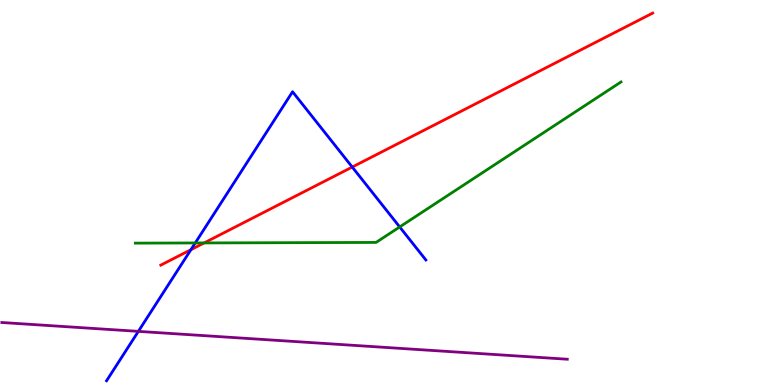[{'lines': ['blue', 'red'], 'intersections': [{'x': 2.46, 'y': 3.51}, {'x': 4.54, 'y': 5.66}]}, {'lines': ['green', 'red'], 'intersections': [{'x': 2.63, 'y': 3.69}]}, {'lines': ['purple', 'red'], 'intersections': []}, {'lines': ['blue', 'green'], 'intersections': [{'x': 2.52, 'y': 3.69}, {'x': 5.16, 'y': 4.11}]}, {'lines': ['blue', 'purple'], 'intersections': [{'x': 1.79, 'y': 1.39}]}, {'lines': ['green', 'purple'], 'intersections': []}]